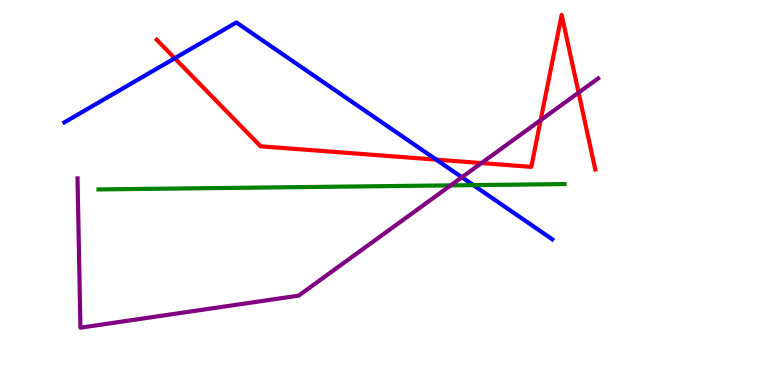[{'lines': ['blue', 'red'], 'intersections': [{'x': 2.25, 'y': 8.49}, {'x': 5.63, 'y': 5.85}]}, {'lines': ['green', 'red'], 'intersections': []}, {'lines': ['purple', 'red'], 'intersections': [{'x': 6.21, 'y': 5.76}, {'x': 6.98, 'y': 6.88}, {'x': 7.47, 'y': 7.59}]}, {'lines': ['blue', 'green'], 'intersections': [{'x': 6.11, 'y': 5.19}]}, {'lines': ['blue', 'purple'], 'intersections': [{'x': 5.96, 'y': 5.4}]}, {'lines': ['green', 'purple'], 'intersections': [{'x': 5.82, 'y': 5.18}]}]